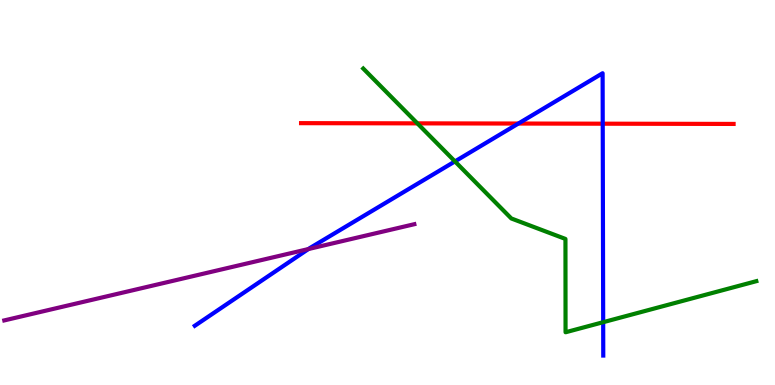[{'lines': ['blue', 'red'], 'intersections': [{'x': 6.69, 'y': 6.79}, {'x': 7.78, 'y': 6.79}]}, {'lines': ['green', 'red'], 'intersections': [{'x': 5.39, 'y': 6.8}]}, {'lines': ['purple', 'red'], 'intersections': []}, {'lines': ['blue', 'green'], 'intersections': [{'x': 5.87, 'y': 5.81}, {'x': 7.78, 'y': 1.63}]}, {'lines': ['blue', 'purple'], 'intersections': [{'x': 3.98, 'y': 3.53}]}, {'lines': ['green', 'purple'], 'intersections': []}]